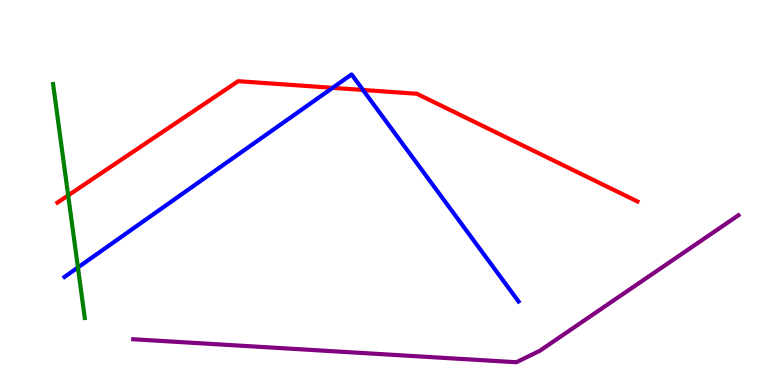[{'lines': ['blue', 'red'], 'intersections': [{'x': 4.29, 'y': 7.72}, {'x': 4.68, 'y': 7.66}]}, {'lines': ['green', 'red'], 'intersections': [{'x': 0.88, 'y': 4.92}]}, {'lines': ['purple', 'red'], 'intersections': []}, {'lines': ['blue', 'green'], 'intersections': [{'x': 1.01, 'y': 3.05}]}, {'lines': ['blue', 'purple'], 'intersections': []}, {'lines': ['green', 'purple'], 'intersections': []}]